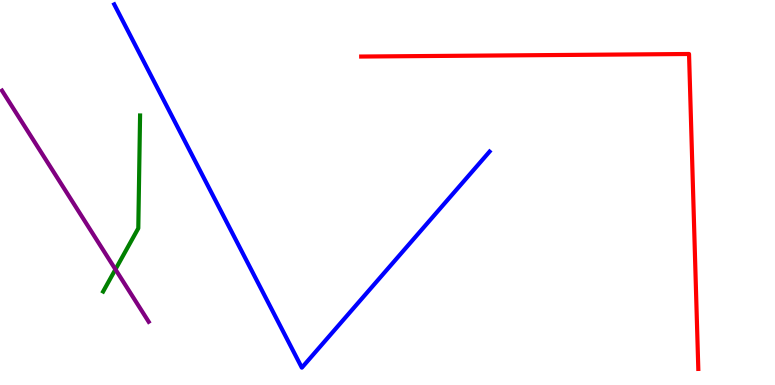[{'lines': ['blue', 'red'], 'intersections': []}, {'lines': ['green', 'red'], 'intersections': []}, {'lines': ['purple', 'red'], 'intersections': []}, {'lines': ['blue', 'green'], 'intersections': []}, {'lines': ['blue', 'purple'], 'intersections': []}, {'lines': ['green', 'purple'], 'intersections': [{'x': 1.49, 'y': 3.0}]}]